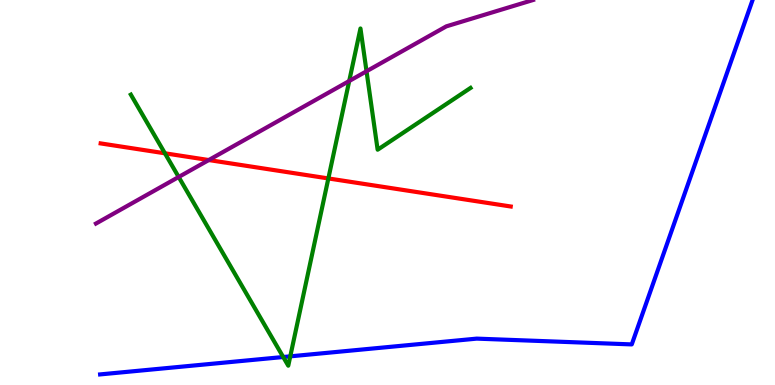[{'lines': ['blue', 'red'], 'intersections': []}, {'lines': ['green', 'red'], 'intersections': [{'x': 2.13, 'y': 6.02}, {'x': 4.24, 'y': 5.37}]}, {'lines': ['purple', 'red'], 'intersections': [{'x': 2.69, 'y': 5.84}]}, {'lines': ['blue', 'green'], 'intersections': [{'x': 3.65, 'y': 0.727}, {'x': 3.75, 'y': 0.744}]}, {'lines': ['blue', 'purple'], 'intersections': []}, {'lines': ['green', 'purple'], 'intersections': [{'x': 2.31, 'y': 5.4}, {'x': 4.51, 'y': 7.9}, {'x': 4.73, 'y': 8.15}]}]